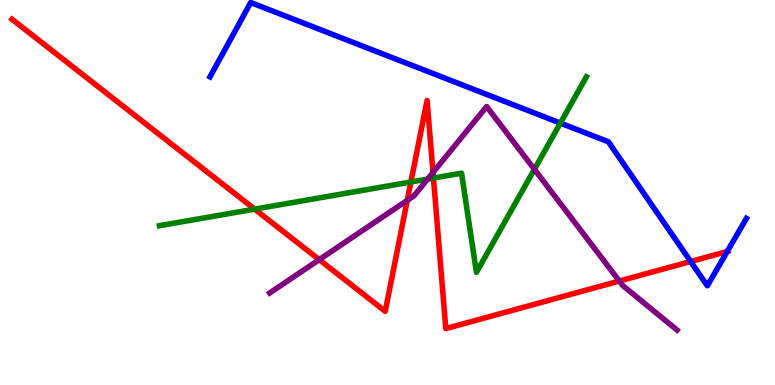[{'lines': ['blue', 'red'], 'intersections': [{'x': 8.91, 'y': 3.21}, {'x': 9.38, 'y': 3.47}]}, {'lines': ['green', 'red'], 'intersections': [{'x': 3.29, 'y': 4.57}, {'x': 5.3, 'y': 5.27}, {'x': 5.59, 'y': 5.38}]}, {'lines': ['purple', 'red'], 'intersections': [{'x': 4.12, 'y': 3.26}, {'x': 5.25, 'y': 4.8}, {'x': 5.59, 'y': 5.52}, {'x': 7.99, 'y': 2.7}]}, {'lines': ['blue', 'green'], 'intersections': [{'x': 7.23, 'y': 6.8}]}, {'lines': ['blue', 'purple'], 'intersections': []}, {'lines': ['green', 'purple'], 'intersections': [{'x': 5.52, 'y': 5.35}, {'x': 6.9, 'y': 5.6}]}]